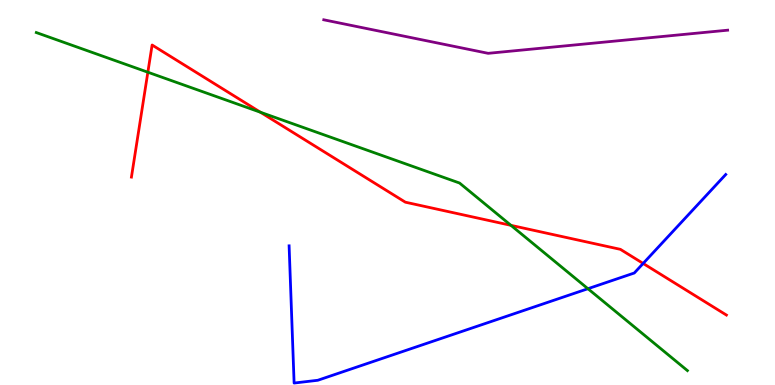[{'lines': ['blue', 'red'], 'intersections': [{'x': 8.3, 'y': 3.16}]}, {'lines': ['green', 'red'], 'intersections': [{'x': 1.91, 'y': 8.12}, {'x': 3.36, 'y': 7.08}, {'x': 6.59, 'y': 4.15}]}, {'lines': ['purple', 'red'], 'intersections': []}, {'lines': ['blue', 'green'], 'intersections': [{'x': 7.59, 'y': 2.5}]}, {'lines': ['blue', 'purple'], 'intersections': []}, {'lines': ['green', 'purple'], 'intersections': []}]